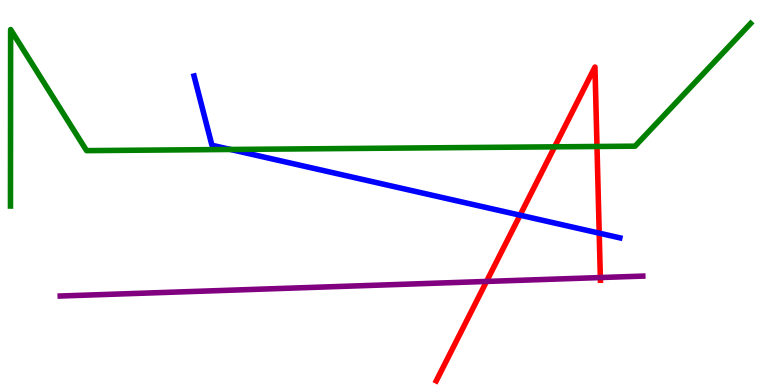[{'lines': ['blue', 'red'], 'intersections': [{'x': 6.71, 'y': 4.41}, {'x': 7.73, 'y': 3.94}]}, {'lines': ['green', 'red'], 'intersections': [{'x': 7.16, 'y': 6.19}, {'x': 7.7, 'y': 6.2}]}, {'lines': ['purple', 'red'], 'intersections': [{'x': 6.28, 'y': 2.69}, {'x': 7.75, 'y': 2.79}]}, {'lines': ['blue', 'green'], 'intersections': [{'x': 2.97, 'y': 6.12}]}, {'lines': ['blue', 'purple'], 'intersections': []}, {'lines': ['green', 'purple'], 'intersections': []}]